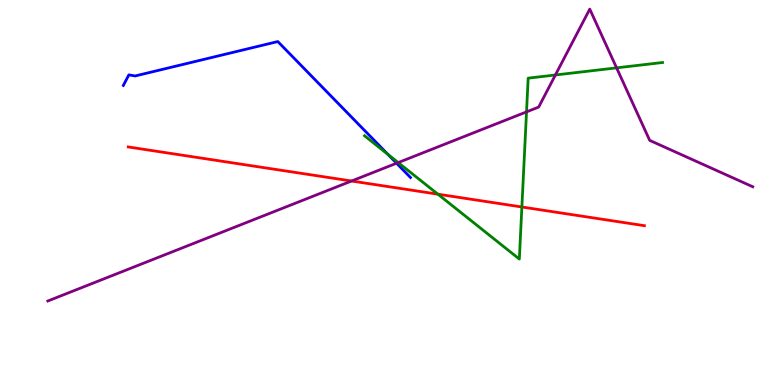[{'lines': ['blue', 'red'], 'intersections': []}, {'lines': ['green', 'red'], 'intersections': [{'x': 5.65, 'y': 4.96}, {'x': 6.73, 'y': 4.62}]}, {'lines': ['purple', 'red'], 'intersections': [{'x': 4.54, 'y': 5.3}]}, {'lines': ['blue', 'green'], 'intersections': [{'x': 5.01, 'y': 5.99}]}, {'lines': ['blue', 'purple'], 'intersections': [{'x': 5.12, 'y': 5.76}]}, {'lines': ['green', 'purple'], 'intersections': [{'x': 5.14, 'y': 5.78}, {'x': 6.79, 'y': 7.09}, {'x': 7.17, 'y': 8.05}, {'x': 7.96, 'y': 8.24}]}]